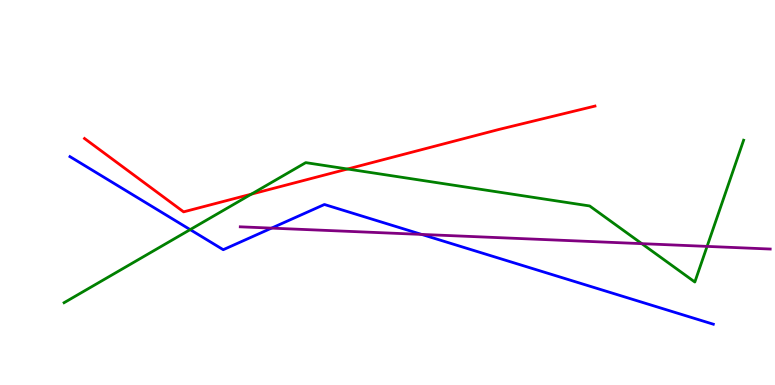[{'lines': ['blue', 'red'], 'intersections': []}, {'lines': ['green', 'red'], 'intersections': [{'x': 3.24, 'y': 4.96}, {'x': 4.48, 'y': 5.61}]}, {'lines': ['purple', 'red'], 'intersections': []}, {'lines': ['blue', 'green'], 'intersections': [{'x': 2.45, 'y': 4.04}]}, {'lines': ['blue', 'purple'], 'intersections': [{'x': 3.5, 'y': 4.07}, {'x': 5.44, 'y': 3.91}]}, {'lines': ['green', 'purple'], 'intersections': [{'x': 8.28, 'y': 3.67}, {'x': 9.12, 'y': 3.6}]}]